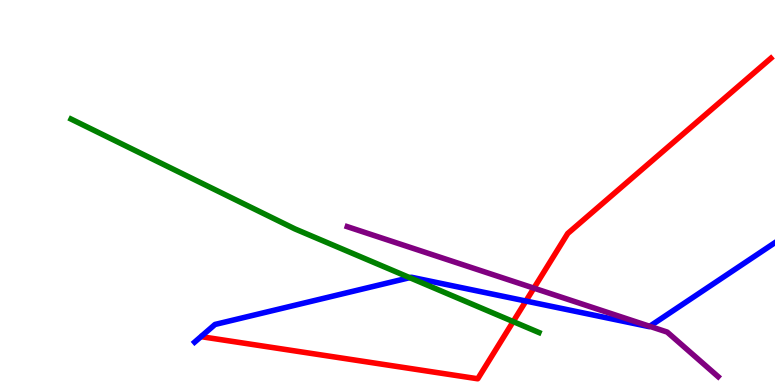[{'lines': ['blue', 'red'], 'intersections': [{'x': 6.79, 'y': 2.18}]}, {'lines': ['green', 'red'], 'intersections': [{'x': 6.62, 'y': 1.65}]}, {'lines': ['purple', 'red'], 'intersections': [{'x': 6.89, 'y': 2.52}]}, {'lines': ['blue', 'green'], 'intersections': [{'x': 5.29, 'y': 2.79}]}, {'lines': ['blue', 'purple'], 'intersections': [{'x': 8.38, 'y': 1.52}]}, {'lines': ['green', 'purple'], 'intersections': []}]